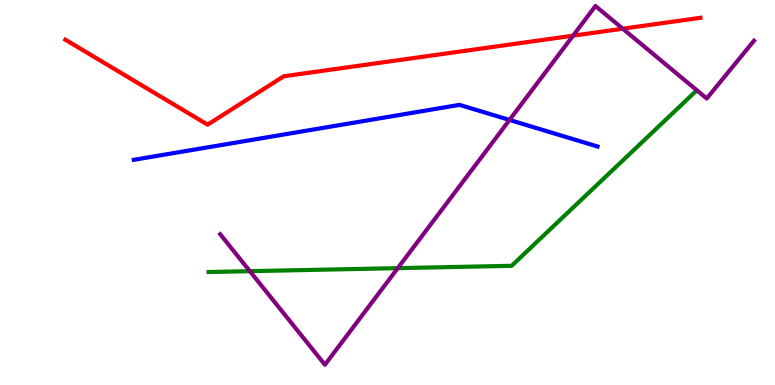[{'lines': ['blue', 'red'], 'intersections': []}, {'lines': ['green', 'red'], 'intersections': []}, {'lines': ['purple', 'red'], 'intersections': [{'x': 7.39, 'y': 9.07}, {'x': 8.04, 'y': 9.25}]}, {'lines': ['blue', 'green'], 'intersections': []}, {'lines': ['blue', 'purple'], 'intersections': [{'x': 6.57, 'y': 6.88}]}, {'lines': ['green', 'purple'], 'intersections': [{'x': 3.22, 'y': 2.96}, {'x': 5.13, 'y': 3.04}]}]